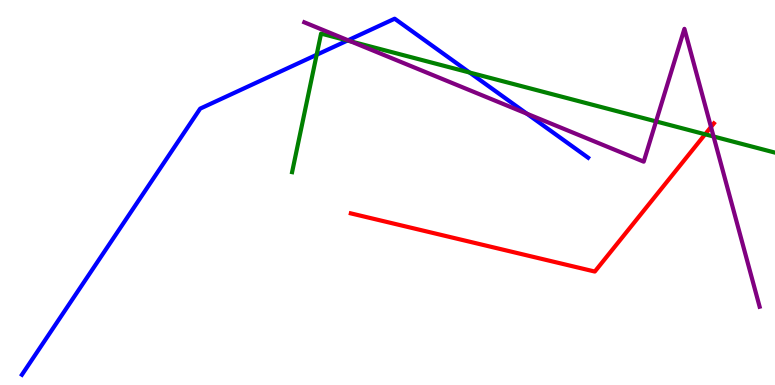[{'lines': ['blue', 'red'], 'intersections': []}, {'lines': ['green', 'red'], 'intersections': [{'x': 9.1, 'y': 6.51}]}, {'lines': ['purple', 'red'], 'intersections': [{'x': 9.17, 'y': 6.7}]}, {'lines': ['blue', 'green'], 'intersections': [{'x': 4.09, 'y': 8.58}, {'x': 4.48, 'y': 8.95}, {'x': 6.06, 'y': 8.12}]}, {'lines': ['blue', 'purple'], 'intersections': [{'x': 4.49, 'y': 8.95}, {'x': 6.8, 'y': 7.05}]}, {'lines': ['green', 'purple'], 'intersections': [{'x': 4.52, 'y': 8.93}, {'x': 8.47, 'y': 6.85}, {'x': 9.21, 'y': 6.45}]}]